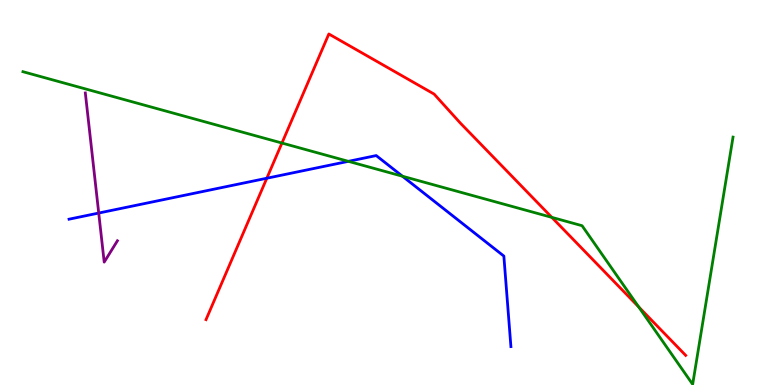[{'lines': ['blue', 'red'], 'intersections': [{'x': 3.44, 'y': 5.37}]}, {'lines': ['green', 'red'], 'intersections': [{'x': 3.64, 'y': 6.28}, {'x': 7.12, 'y': 4.35}, {'x': 8.24, 'y': 2.03}]}, {'lines': ['purple', 'red'], 'intersections': []}, {'lines': ['blue', 'green'], 'intersections': [{'x': 4.5, 'y': 5.81}, {'x': 5.19, 'y': 5.42}]}, {'lines': ['blue', 'purple'], 'intersections': [{'x': 1.27, 'y': 4.47}]}, {'lines': ['green', 'purple'], 'intersections': []}]